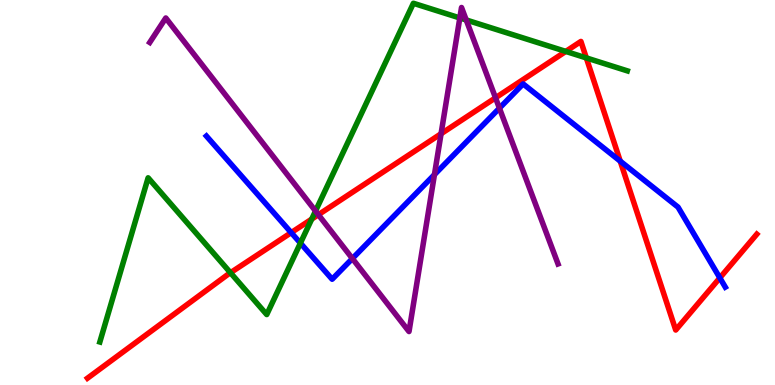[{'lines': ['blue', 'red'], 'intersections': [{'x': 3.76, 'y': 3.96}, {'x': 8.0, 'y': 5.81}, {'x': 9.29, 'y': 2.78}]}, {'lines': ['green', 'red'], 'intersections': [{'x': 2.97, 'y': 2.92}, {'x': 4.02, 'y': 4.31}, {'x': 7.3, 'y': 8.66}, {'x': 7.57, 'y': 8.5}]}, {'lines': ['purple', 'red'], 'intersections': [{'x': 4.11, 'y': 4.42}, {'x': 5.69, 'y': 6.53}, {'x': 6.39, 'y': 7.46}]}, {'lines': ['blue', 'green'], 'intersections': [{'x': 3.88, 'y': 3.69}]}, {'lines': ['blue', 'purple'], 'intersections': [{'x': 4.55, 'y': 3.28}, {'x': 5.61, 'y': 5.46}, {'x': 6.44, 'y': 7.19}]}, {'lines': ['green', 'purple'], 'intersections': [{'x': 4.07, 'y': 4.52}, {'x': 5.93, 'y': 9.53}, {'x': 6.02, 'y': 9.48}]}]